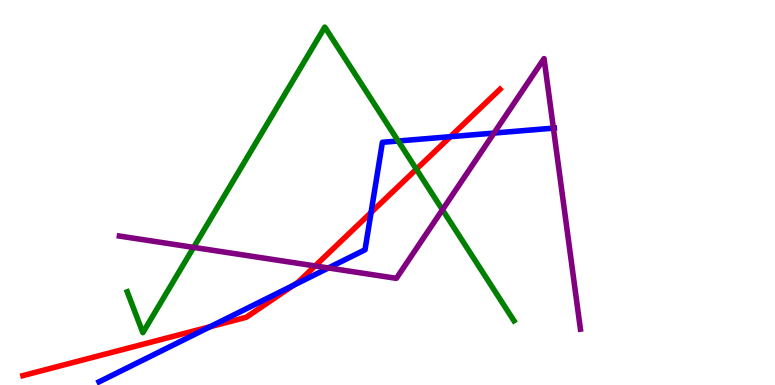[{'lines': ['blue', 'red'], 'intersections': [{'x': 2.71, 'y': 1.51}, {'x': 3.79, 'y': 2.59}, {'x': 4.79, 'y': 4.48}, {'x': 5.81, 'y': 6.45}]}, {'lines': ['green', 'red'], 'intersections': [{'x': 5.37, 'y': 5.6}]}, {'lines': ['purple', 'red'], 'intersections': [{'x': 4.07, 'y': 3.09}]}, {'lines': ['blue', 'green'], 'intersections': [{'x': 5.14, 'y': 6.34}]}, {'lines': ['blue', 'purple'], 'intersections': [{'x': 4.24, 'y': 3.04}, {'x': 6.37, 'y': 6.54}, {'x': 7.14, 'y': 6.67}]}, {'lines': ['green', 'purple'], 'intersections': [{'x': 2.5, 'y': 3.57}, {'x': 5.71, 'y': 4.55}]}]